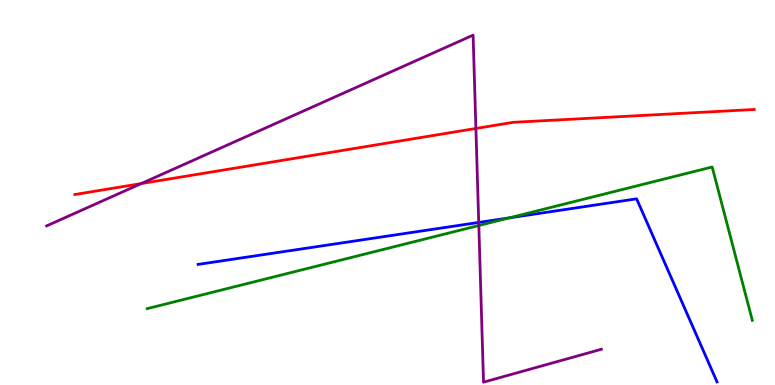[{'lines': ['blue', 'red'], 'intersections': []}, {'lines': ['green', 'red'], 'intersections': []}, {'lines': ['purple', 'red'], 'intersections': [{'x': 1.82, 'y': 5.23}, {'x': 6.14, 'y': 6.66}]}, {'lines': ['blue', 'green'], 'intersections': [{'x': 6.57, 'y': 4.34}]}, {'lines': ['blue', 'purple'], 'intersections': [{'x': 6.18, 'y': 4.22}]}, {'lines': ['green', 'purple'], 'intersections': [{'x': 6.18, 'y': 4.14}]}]